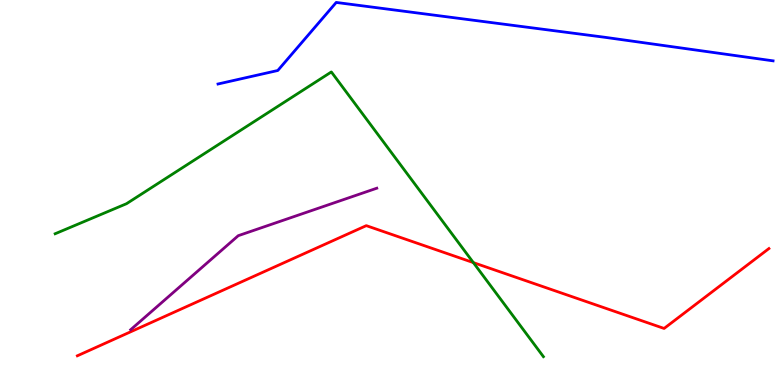[{'lines': ['blue', 'red'], 'intersections': []}, {'lines': ['green', 'red'], 'intersections': [{'x': 6.11, 'y': 3.18}]}, {'lines': ['purple', 'red'], 'intersections': []}, {'lines': ['blue', 'green'], 'intersections': []}, {'lines': ['blue', 'purple'], 'intersections': []}, {'lines': ['green', 'purple'], 'intersections': []}]